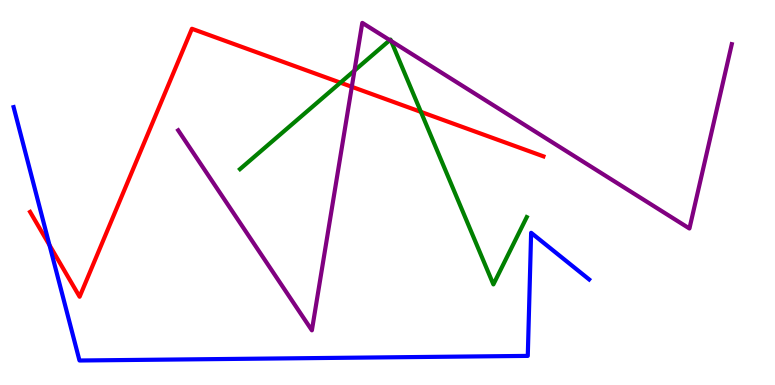[{'lines': ['blue', 'red'], 'intersections': [{'x': 0.639, 'y': 3.63}]}, {'lines': ['green', 'red'], 'intersections': [{'x': 4.39, 'y': 7.85}, {'x': 5.43, 'y': 7.09}]}, {'lines': ['purple', 'red'], 'intersections': [{'x': 4.54, 'y': 7.75}]}, {'lines': ['blue', 'green'], 'intersections': []}, {'lines': ['blue', 'purple'], 'intersections': []}, {'lines': ['green', 'purple'], 'intersections': [{'x': 4.57, 'y': 8.17}, {'x': 5.03, 'y': 8.96}, {'x': 5.05, 'y': 8.94}]}]